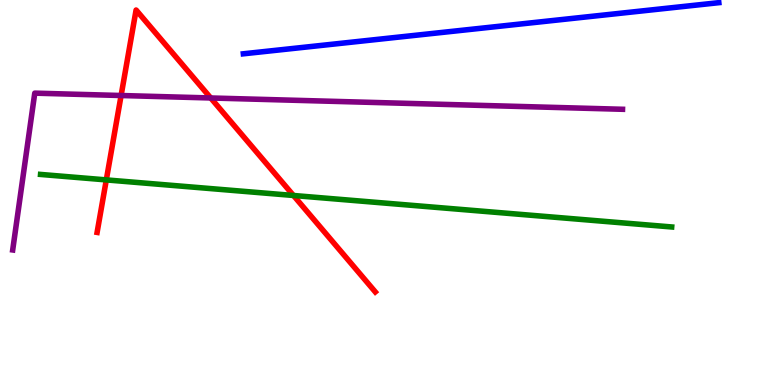[{'lines': ['blue', 'red'], 'intersections': []}, {'lines': ['green', 'red'], 'intersections': [{'x': 1.37, 'y': 5.33}, {'x': 3.79, 'y': 4.92}]}, {'lines': ['purple', 'red'], 'intersections': [{'x': 1.56, 'y': 7.52}, {'x': 2.72, 'y': 7.46}]}, {'lines': ['blue', 'green'], 'intersections': []}, {'lines': ['blue', 'purple'], 'intersections': []}, {'lines': ['green', 'purple'], 'intersections': []}]